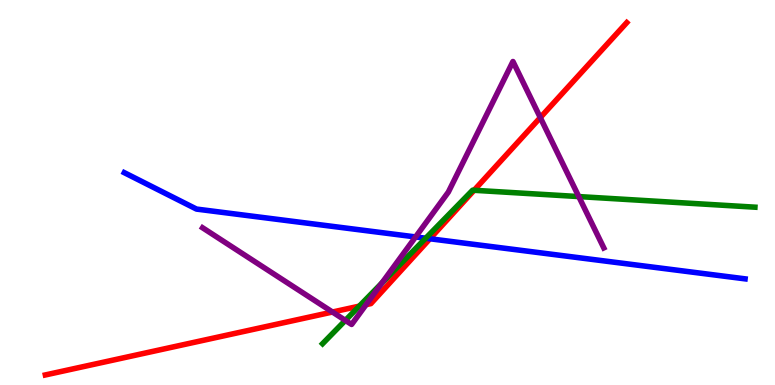[{'lines': ['blue', 'red'], 'intersections': [{'x': 5.55, 'y': 3.8}]}, {'lines': ['green', 'red'], 'intersections': [{'x': 4.64, 'y': 2.05}, {'x': 6.12, 'y': 5.06}]}, {'lines': ['purple', 'red'], 'intersections': [{'x': 4.29, 'y': 1.9}, {'x': 4.72, 'y': 2.09}, {'x': 6.97, 'y': 6.95}]}, {'lines': ['blue', 'green'], 'intersections': [{'x': 5.49, 'y': 3.81}]}, {'lines': ['blue', 'purple'], 'intersections': [{'x': 5.36, 'y': 3.85}]}, {'lines': ['green', 'purple'], 'intersections': [{'x': 4.46, 'y': 1.68}, {'x': 4.93, 'y': 2.65}, {'x': 7.47, 'y': 4.89}]}]